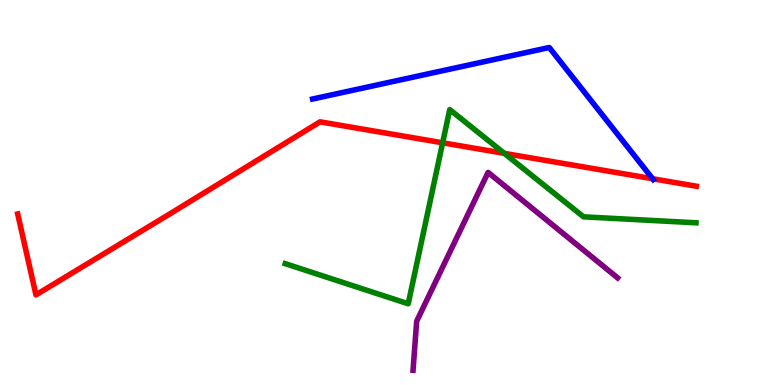[{'lines': ['blue', 'red'], 'intersections': [{'x': 8.42, 'y': 5.36}]}, {'lines': ['green', 'red'], 'intersections': [{'x': 5.71, 'y': 6.29}, {'x': 6.51, 'y': 6.02}]}, {'lines': ['purple', 'red'], 'intersections': []}, {'lines': ['blue', 'green'], 'intersections': []}, {'lines': ['blue', 'purple'], 'intersections': []}, {'lines': ['green', 'purple'], 'intersections': []}]